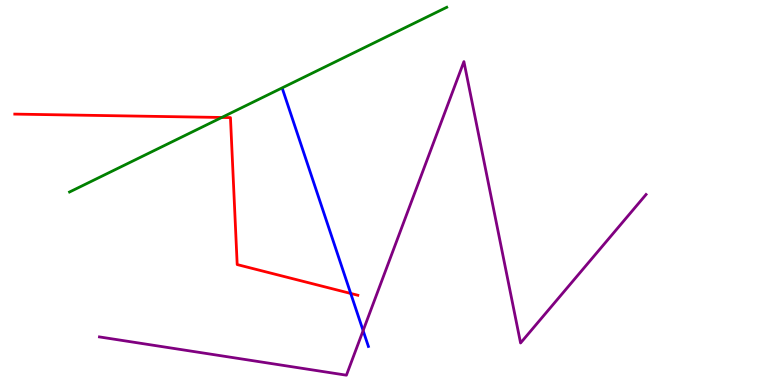[{'lines': ['blue', 'red'], 'intersections': [{'x': 4.53, 'y': 2.38}]}, {'lines': ['green', 'red'], 'intersections': [{'x': 2.86, 'y': 6.95}]}, {'lines': ['purple', 'red'], 'intersections': []}, {'lines': ['blue', 'green'], 'intersections': []}, {'lines': ['blue', 'purple'], 'intersections': [{'x': 4.69, 'y': 1.41}]}, {'lines': ['green', 'purple'], 'intersections': []}]